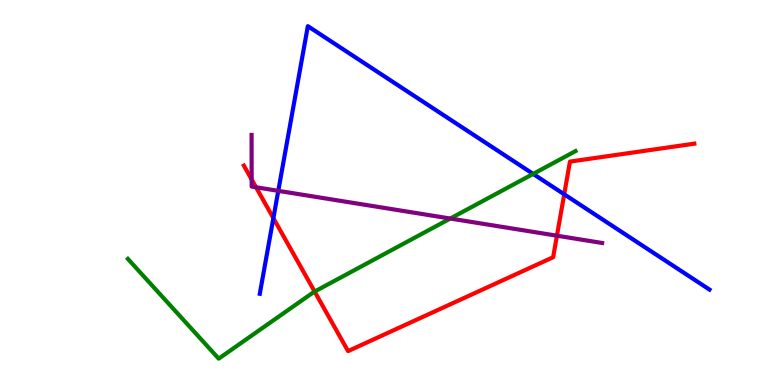[{'lines': ['blue', 'red'], 'intersections': [{'x': 3.53, 'y': 4.33}, {'x': 7.28, 'y': 4.95}]}, {'lines': ['green', 'red'], 'intersections': [{'x': 4.06, 'y': 2.43}]}, {'lines': ['purple', 'red'], 'intersections': [{'x': 3.25, 'y': 5.34}, {'x': 3.3, 'y': 5.14}, {'x': 7.19, 'y': 3.88}]}, {'lines': ['blue', 'green'], 'intersections': [{'x': 6.88, 'y': 5.48}]}, {'lines': ['blue', 'purple'], 'intersections': [{'x': 3.59, 'y': 5.04}]}, {'lines': ['green', 'purple'], 'intersections': [{'x': 5.81, 'y': 4.32}]}]